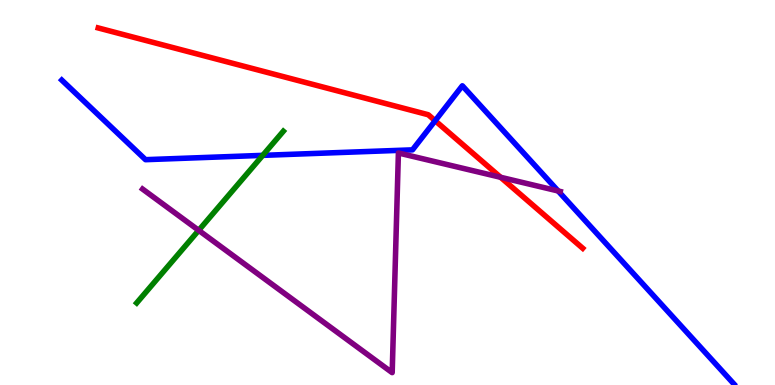[{'lines': ['blue', 'red'], 'intersections': [{'x': 5.61, 'y': 6.86}]}, {'lines': ['green', 'red'], 'intersections': []}, {'lines': ['purple', 'red'], 'intersections': [{'x': 6.46, 'y': 5.4}]}, {'lines': ['blue', 'green'], 'intersections': [{'x': 3.39, 'y': 5.96}]}, {'lines': ['blue', 'purple'], 'intersections': [{'x': 7.2, 'y': 5.04}]}, {'lines': ['green', 'purple'], 'intersections': [{'x': 2.56, 'y': 4.02}]}]